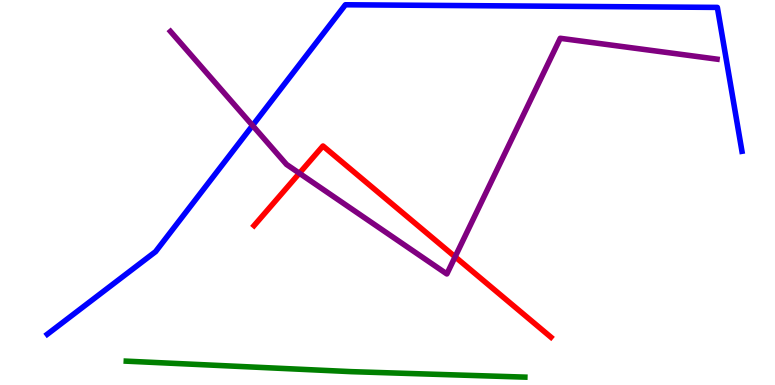[{'lines': ['blue', 'red'], 'intersections': []}, {'lines': ['green', 'red'], 'intersections': []}, {'lines': ['purple', 'red'], 'intersections': [{'x': 3.86, 'y': 5.5}, {'x': 5.87, 'y': 3.33}]}, {'lines': ['blue', 'green'], 'intersections': []}, {'lines': ['blue', 'purple'], 'intersections': [{'x': 3.26, 'y': 6.74}]}, {'lines': ['green', 'purple'], 'intersections': []}]